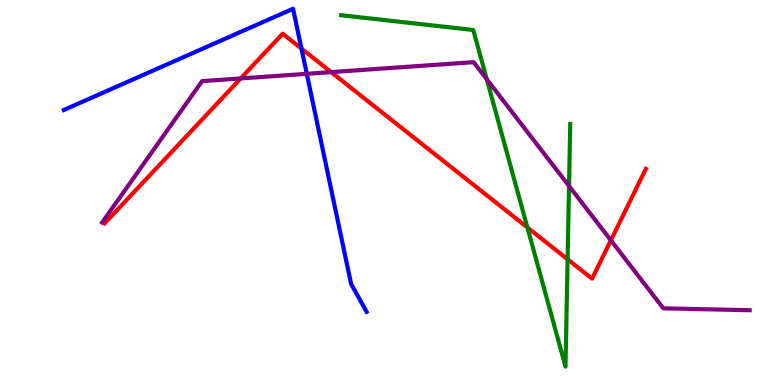[{'lines': ['blue', 'red'], 'intersections': [{'x': 3.89, 'y': 8.74}]}, {'lines': ['green', 'red'], 'intersections': [{'x': 6.8, 'y': 4.09}, {'x': 7.32, 'y': 3.27}]}, {'lines': ['purple', 'red'], 'intersections': [{'x': 3.11, 'y': 7.96}, {'x': 4.27, 'y': 8.13}, {'x': 7.88, 'y': 3.76}]}, {'lines': ['blue', 'green'], 'intersections': []}, {'lines': ['blue', 'purple'], 'intersections': [{'x': 3.96, 'y': 8.08}]}, {'lines': ['green', 'purple'], 'intersections': [{'x': 6.28, 'y': 7.94}, {'x': 7.34, 'y': 5.17}]}]